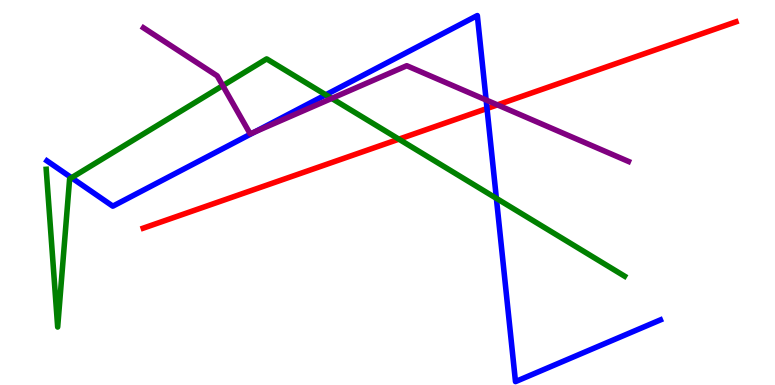[{'lines': ['blue', 'red'], 'intersections': [{'x': 6.28, 'y': 7.18}]}, {'lines': ['green', 'red'], 'intersections': [{'x': 5.15, 'y': 6.39}]}, {'lines': ['purple', 'red'], 'intersections': [{'x': 6.42, 'y': 7.28}]}, {'lines': ['blue', 'green'], 'intersections': [{'x': 0.923, 'y': 5.38}, {'x': 4.2, 'y': 7.54}, {'x': 6.4, 'y': 4.85}]}, {'lines': ['blue', 'purple'], 'intersections': [{'x': 3.29, 'y': 6.58}, {'x': 6.27, 'y': 7.4}]}, {'lines': ['green', 'purple'], 'intersections': [{'x': 2.87, 'y': 7.78}, {'x': 4.28, 'y': 7.44}]}]